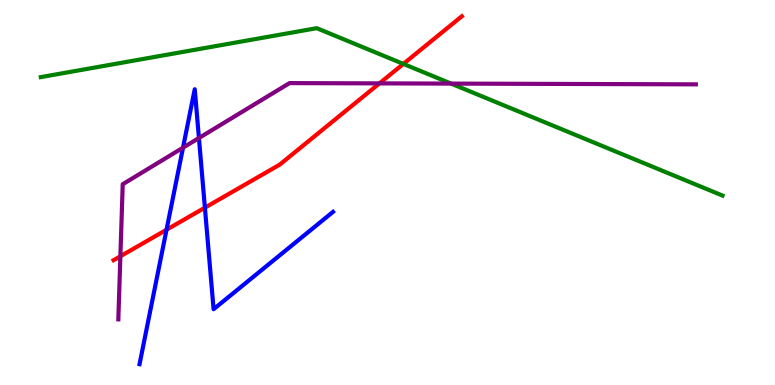[{'lines': ['blue', 'red'], 'intersections': [{'x': 2.15, 'y': 4.03}, {'x': 2.64, 'y': 4.61}]}, {'lines': ['green', 'red'], 'intersections': [{'x': 5.2, 'y': 8.34}]}, {'lines': ['purple', 'red'], 'intersections': [{'x': 1.55, 'y': 3.34}, {'x': 4.9, 'y': 7.83}]}, {'lines': ['blue', 'green'], 'intersections': []}, {'lines': ['blue', 'purple'], 'intersections': [{'x': 2.36, 'y': 6.16}, {'x': 2.57, 'y': 6.41}]}, {'lines': ['green', 'purple'], 'intersections': [{'x': 5.82, 'y': 7.83}]}]